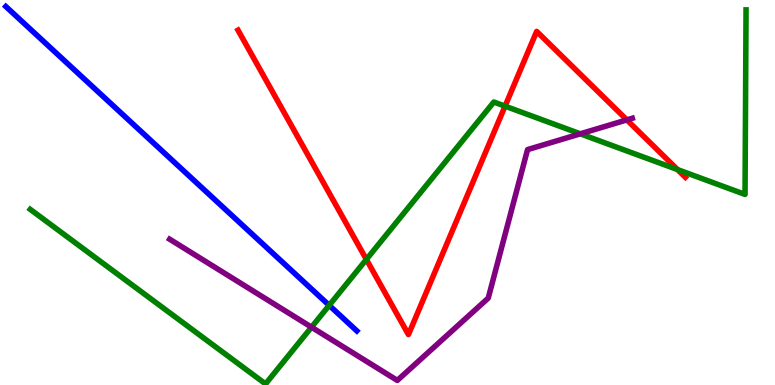[{'lines': ['blue', 'red'], 'intersections': []}, {'lines': ['green', 'red'], 'intersections': [{'x': 4.73, 'y': 3.26}, {'x': 6.52, 'y': 7.24}, {'x': 8.74, 'y': 5.6}]}, {'lines': ['purple', 'red'], 'intersections': [{'x': 8.09, 'y': 6.89}]}, {'lines': ['blue', 'green'], 'intersections': [{'x': 4.25, 'y': 2.07}]}, {'lines': ['blue', 'purple'], 'intersections': []}, {'lines': ['green', 'purple'], 'intersections': [{'x': 4.02, 'y': 1.5}, {'x': 7.49, 'y': 6.52}]}]